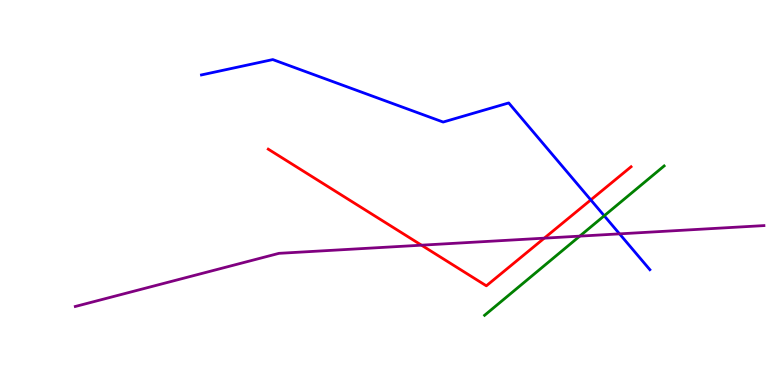[{'lines': ['blue', 'red'], 'intersections': [{'x': 7.62, 'y': 4.81}]}, {'lines': ['green', 'red'], 'intersections': []}, {'lines': ['purple', 'red'], 'intersections': [{'x': 5.44, 'y': 3.63}, {'x': 7.02, 'y': 3.81}]}, {'lines': ['blue', 'green'], 'intersections': [{'x': 7.8, 'y': 4.4}]}, {'lines': ['blue', 'purple'], 'intersections': [{'x': 7.99, 'y': 3.93}]}, {'lines': ['green', 'purple'], 'intersections': [{'x': 7.48, 'y': 3.87}]}]